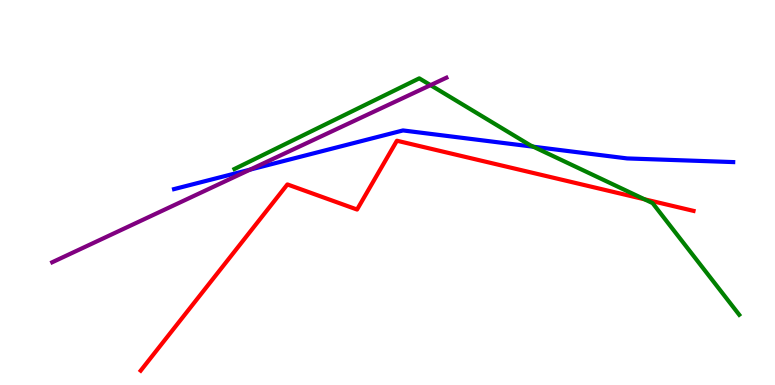[{'lines': ['blue', 'red'], 'intersections': []}, {'lines': ['green', 'red'], 'intersections': [{'x': 8.32, 'y': 4.82}]}, {'lines': ['purple', 'red'], 'intersections': []}, {'lines': ['blue', 'green'], 'intersections': [{'x': 6.88, 'y': 6.19}]}, {'lines': ['blue', 'purple'], 'intersections': [{'x': 3.23, 'y': 5.59}]}, {'lines': ['green', 'purple'], 'intersections': [{'x': 5.56, 'y': 7.79}]}]